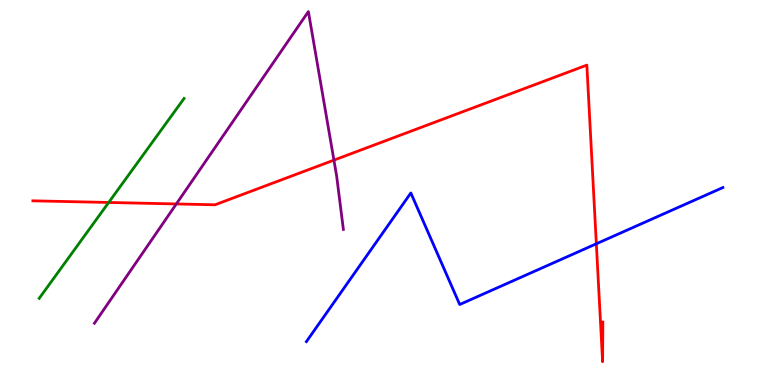[{'lines': ['blue', 'red'], 'intersections': [{'x': 7.69, 'y': 3.67}]}, {'lines': ['green', 'red'], 'intersections': [{'x': 1.4, 'y': 4.74}]}, {'lines': ['purple', 'red'], 'intersections': [{'x': 2.28, 'y': 4.7}, {'x': 4.31, 'y': 5.84}]}, {'lines': ['blue', 'green'], 'intersections': []}, {'lines': ['blue', 'purple'], 'intersections': []}, {'lines': ['green', 'purple'], 'intersections': []}]